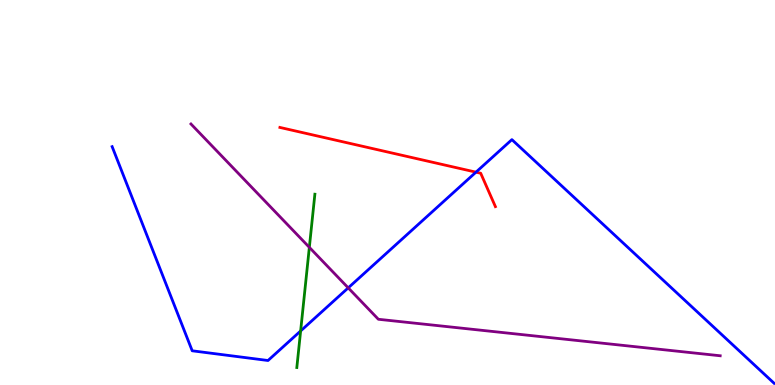[{'lines': ['blue', 'red'], 'intersections': [{'x': 6.14, 'y': 5.53}]}, {'lines': ['green', 'red'], 'intersections': []}, {'lines': ['purple', 'red'], 'intersections': []}, {'lines': ['blue', 'green'], 'intersections': [{'x': 3.88, 'y': 1.4}]}, {'lines': ['blue', 'purple'], 'intersections': [{'x': 4.49, 'y': 2.52}]}, {'lines': ['green', 'purple'], 'intersections': [{'x': 3.99, 'y': 3.58}]}]